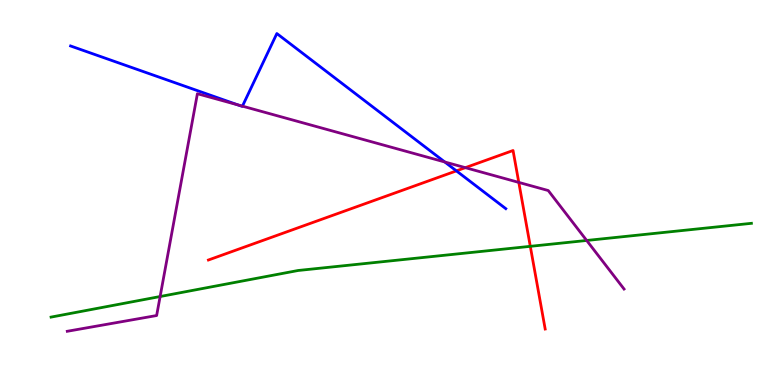[{'lines': ['blue', 'red'], 'intersections': [{'x': 5.89, 'y': 5.56}]}, {'lines': ['green', 'red'], 'intersections': [{'x': 6.84, 'y': 3.6}]}, {'lines': ['purple', 'red'], 'intersections': [{'x': 6.0, 'y': 5.65}, {'x': 6.69, 'y': 5.26}]}, {'lines': ['blue', 'green'], 'intersections': []}, {'lines': ['blue', 'purple'], 'intersections': [{'x': 3.07, 'y': 7.27}, {'x': 3.13, 'y': 7.24}, {'x': 5.74, 'y': 5.79}]}, {'lines': ['green', 'purple'], 'intersections': [{'x': 2.07, 'y': 2.3}, {'x': 7.57, 'y': 3.75}]}]